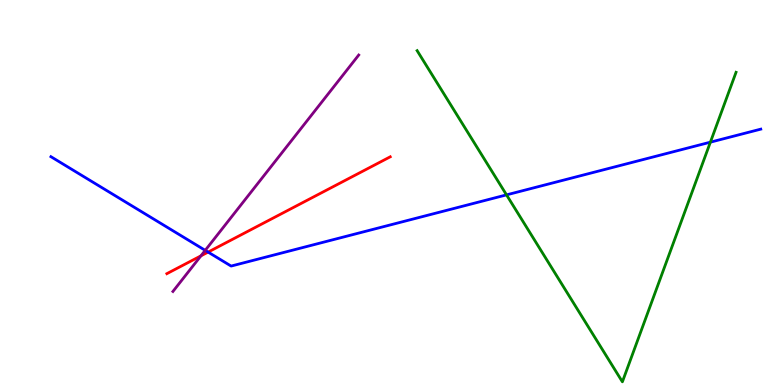[{'lines': ['blue', 'red'], 'intersections': [{'x': 2.69, 'y': 3.45}]}, {'lines': ['green', 'red'], 'intersections': []}, {'lines': ['purple', 'red'], 'intersections': [{'x': 2.59, 'y': 3.35}]}, {'lines': ['blue', 'green'], 'intersections': [{'x': 6.54, 'y': 4.94}, {'x': 9.17, 'y': 6.31}]}, {'lines': ['blue', 'purple'], 'intersections': [{'x': 2.65, 'y': 3.5}]}, {'lines': ['green', 'purple'], 'intersections': []}]